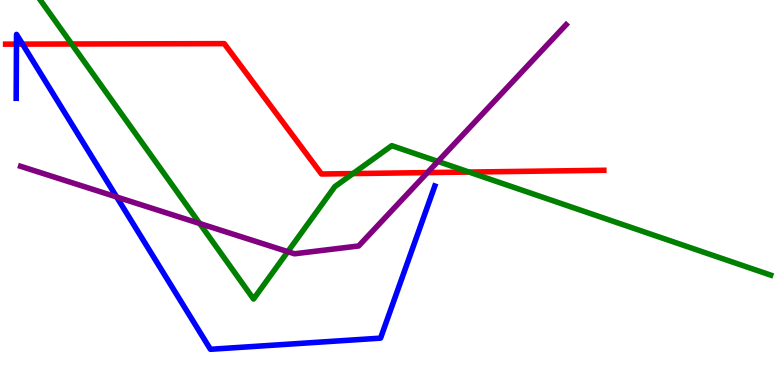[{'lines': ['blue', 'red'], 'intersections': [{'x': 0.212, 'y': 8.85}, {'x': 0.29, 'y': 8.85}]}, {'lines': ['green', 'red'], 'intersections': [{'x': 0.925, 'y': 8.86}, {'x': 4.55, 'y': 5.49}, {'x': 6.05, 'y': 5.53}]}, {'lines': ['purple', 'red'], 'intersections': [{'x': 5.52, 'y': 5.52}]}, {'lines': ['blue', 'green'], 'intersections': []}, {'lines': ['blue', 'purple'], 'intersections': [{'x': 1.5, 'y': 4.88}]}, {'lines': ['green', 'purple'], 'intersections': [{'x': 2.58, 'y': 4.19}, {'x': 3.71, 'y': 3.46}, {'x': 5.65, 'y': 5.81}]}]